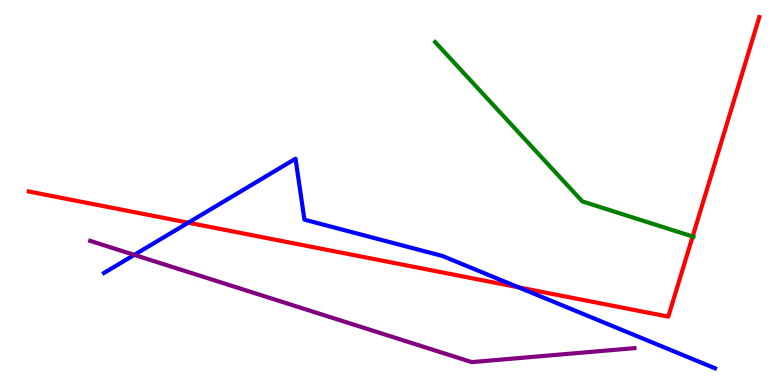[{'lines': ['blue', 'red'], 'intersections': [{'x': 2.43, 'y': 4.22}, {'x': 6.69, 'y': 2.54}]}, {'lines': ['green', 'red'], 'intersections': [{'x': 8.94, 'y': 3.86}]}, {'lines': ['purple', 'red'], 'intersections': []}, {'lines': ['blue', 'green'], 'intersections': []}, {'lines': ['blue', 'purple'], 'intersections': [{'x': 1.73, 'y': 3.38}]}, {'lines': ['green', 'purple'], 'intersections': []}]